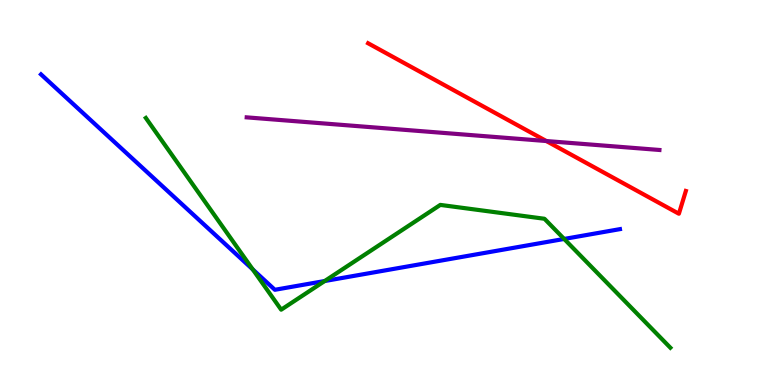[{'lines': ['blue', 'red'], 'intersections': []}, {'lines': ['green', 'red'], 'intersections': []}, {'lines': ['purple', 'red'], 'intersections': [{'x': 7.05, 'y': 6.34}]}, {'lines': ['blue', 'green'], 'intersections': [{'x': 3.26, 'y': 3.0}, {'x': 4.19, 'y': 2.7}, {'x': 7.28, 'y': 3.79}]}, {'lines': ['blue', 'purple'], 'intersections': []}, {'lines': ['green', 'purple'], 'intersections': []}]